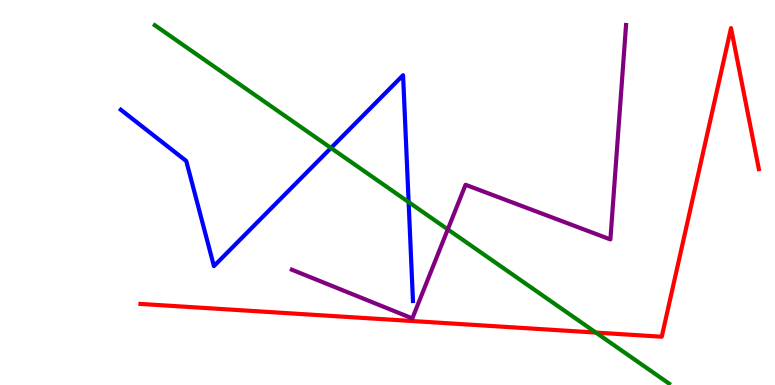[{'lines': ['blue', 'red'], 'intersections': []}, {'lines': ['green', 'red'], 'intersections': [{'x': 7.69, 'y': 1.36}]}, {'lines': ['purple', 'red'], 'intersections': []}, {'lines': ['blue', 'green'], 'intersections': [{'x': 4.27, 'y': 6.16}, {'x': 5.27, 'y': 4.75}]}, {'lines': ['blue', 'purple'], 'intersections': []}, {'lines': ['green', 'purple'], 'intersections': [{'x': 5.78, 'y': 4.04}]}]